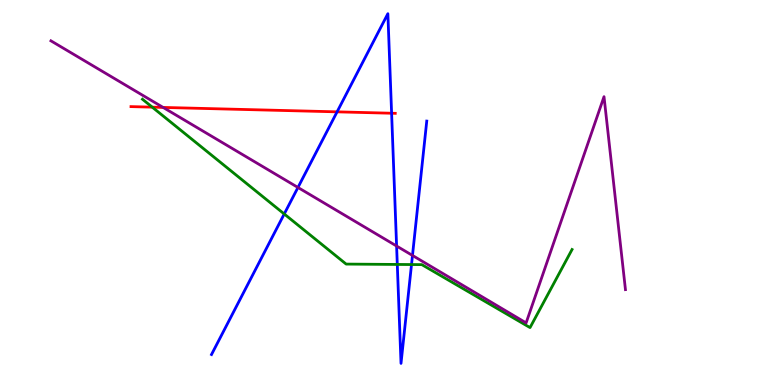[{'lines': ['blue', 'red'], 'intersections': [{'x': 4.35, 'y': 7.09}, {'x': 5.05, 'y': 7.06}]}, {'lines': ['green', 'red'], 'intersections': [{'x': 1.96, 'y': 7.22}]}, {'lines': ['purple', 'red'], 'intersections': [{'x': 2.1, 'y': 7.21}]}, {'lines': ['blue', 'green'], 'intersections': [{'x': 3.67, 'y': 4.44}, {'x': 5.13, 'y': 3.13}, {'x': 5.31, 'y': 3.13}]}, {'lines': ['blue', 'purple'], 'intersections': [{'x': 3.84, 'y': 5.13}, {'x': 5.12, 'y': 3.61}, {'x': 5.32, 'y': 3.36}]}, {'lines': ['green', 'purple'], 'intersections': []}]